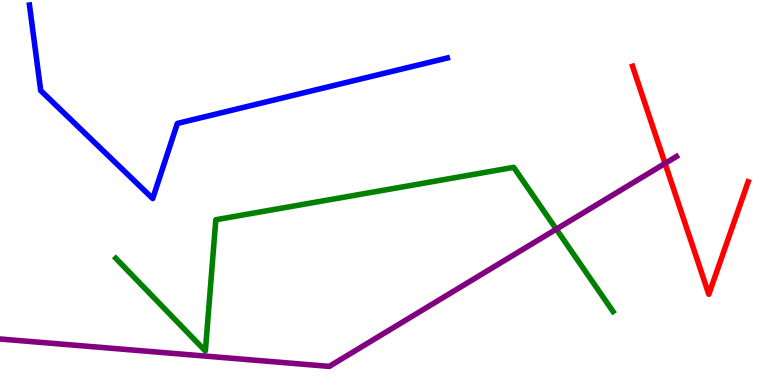[{'lines': ['blue', 'red'], 'intersections': []}, {'lines': ['green', 'red'], 'intersections': []}, {'lines': ['purple', 'red'], 'intersections': [{'x': 8.58, 'y': 5.76}]}, {'lines': ['blue', 'green'], 'intersections': []}, {'lines': ['blue', 'purple'], 'intersections': []}, {'lines': ['green', 'purple'], 'intersections': [{'x': 7.18, 'y': 4.05}]}]